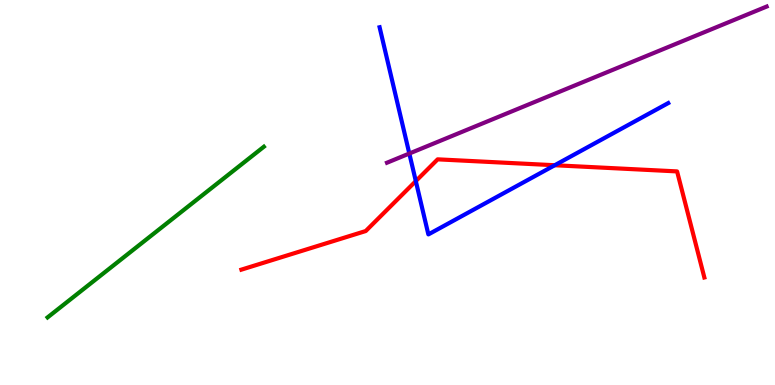[{'lines': ['blue', 'red'], 'intersections': [{'x': 5.37, 'y': 5.3}, {'x': 7.16, 'y': 5.71}]}, {'lines': ['green', 'red'], 'intersections': []}, {'lines': ['purple', 'red'], 'intersections': []}, {'lines': ['blue', 'green'], 'intersections': []}, {'lines': ['blue', 'purple'], 'intersections': [{'x': 5.28, 'y': 6.01}]}, {'lines': ['green', 'purple'], 'intersections': []}]